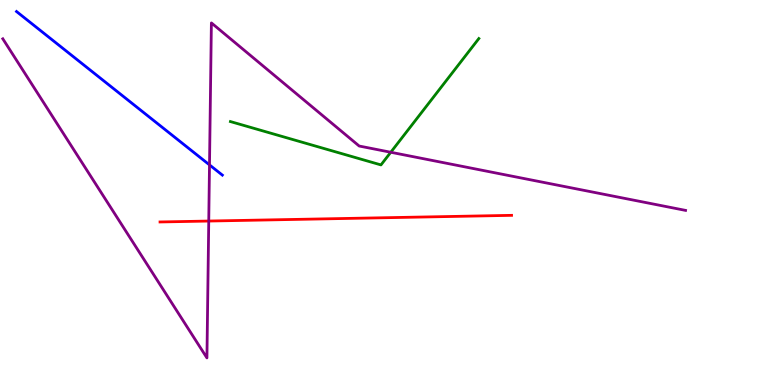[{'lines': ['blue', 'red'], 'intersections': []}, {'lines': ['green', 'red'], 'intersections': []}, {'lines': ['purple', 'red'], 'intersections': [{'x': 2.69, 'y': 4.26}]}, {'lines': ['blue', 'green'], 'intersections': []}, {'lines': ['blue', 'purple'], 'intersections': [{'x': 2.7, 'y': 5.72}]}, {'lines': ['green', 'purple'], 'intersections': [{'x': 5.04, 'y': 6.05}]}]